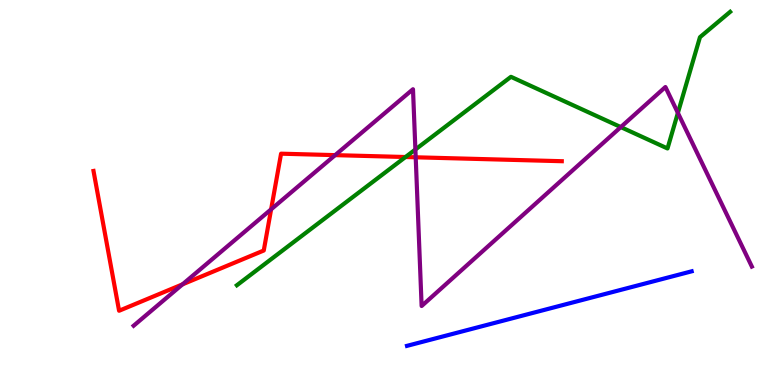[{'lines': ['blue', 'red'], 'intersections': []}, {'lines': ['green', 'red'], 'intersections': [{'x': 5.23, 'y': 5.92}]}, {'lines': ['purple', 'red'], 'intersections': [{'x': 2.35, 'y': 2.61}, {'x': 3.5, 'y': 4.56}, {'x': 4.32, 'y': 5.97}, {'x': 5.36, 'y': 5.91}]}, {'lines': ['blue', 'green'], 'intersections': []}, {'lines': ['blue', 'purple'], 'intersections': []}, {'lines': ['green', 'purple'], 'intersections': [{'x': 5.36, 'y': 6.12}, {'x': 8.01, 'y': 6.7}, {'x': 8.75, 'y': 7.07}]}]